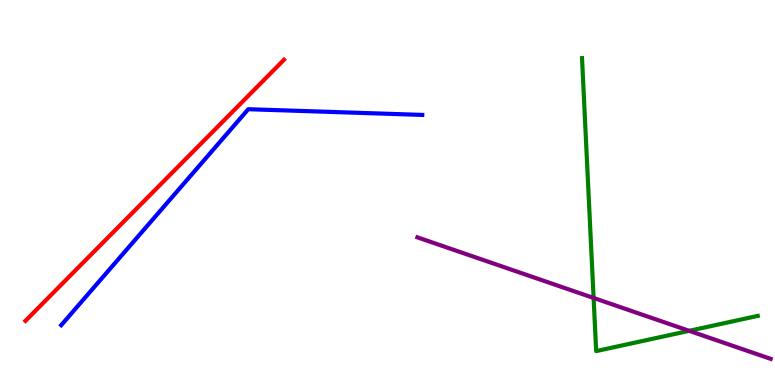[{'lines': ['blue', 'red'], 'intersections': []}, {'lines': ['green', 'red'], 'intersections': []}, {'lines': ['purple', 'red'], 'intersections': []}, {'lines': ['blue', 'green'], 'intersections': []}, {'lines': ['blue', 'purple'], 'intersections': []}, {'lines': ['green', 'purple'], 'intersections': [{'x': 7.66, 'y': 2.26}, {'x': 8.89, 'y': 1.41}]}]